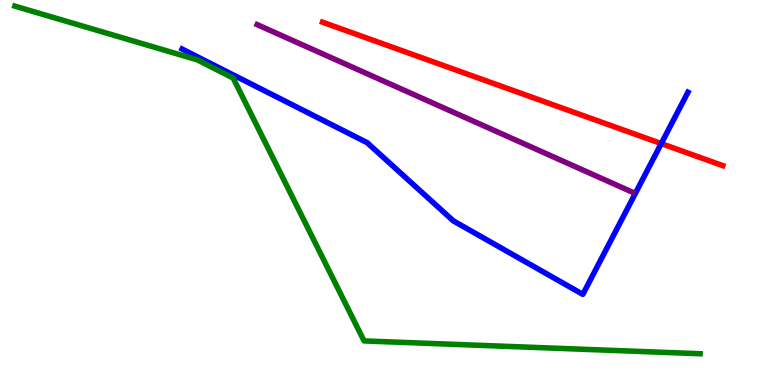[{'lines': ['blue', 'red'], 'intersections': [{'x': 8.53, 'y': 6.27}]}, {'lines': ['green', 'red'], 'intersections': []}, {'lines': ['purple', 'red'], 'intersections': []}, {'lines': ['blue', 'green'], 'intersections': []}, {'lines': ['blue', 'purple'], 'intersections': []}, {'lines': ['green', 'purple'], 'intersections': []}]